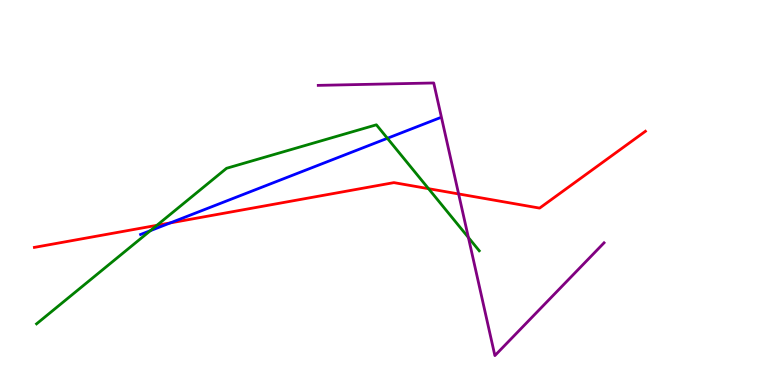[{'lines': ['blue', 'red'], 'intersections': [{'x': 2.2, 'y': 4.21}]}, {'lines': ['green', 'red'], 'intersections': [{'x': 2.02, 'y': 4.15}, {'x': 5.53, 'y': 5.1}]}, {'lines': ['purple', 'red'], 'intersections': [{'x': 5.92, 'y': 4.96}]}, {'lines': ['blue', 'green'], 'intersections': [{'x': 1.94, 'y': 4.01}, {'x': 5.0, 'y': 6.41}]}, {'lines': ['blue', 'purple'], 'intersections': []}, {'lines': ['green', 'purple'], 'intersections': [{'x': 6.04, 'y': 3.83}]}]